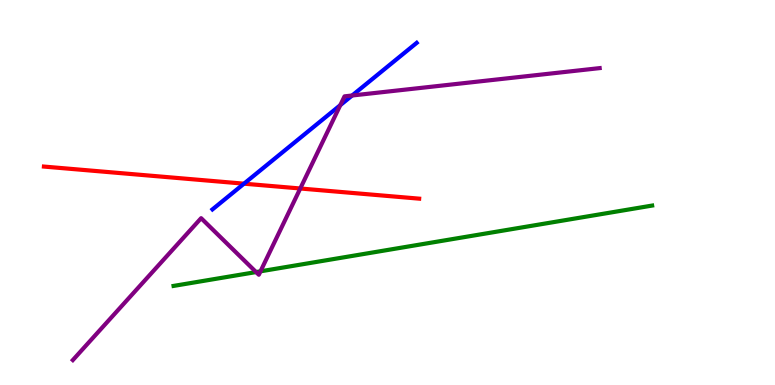[{'lines': ['blue', 'red'], 'intersections': [{'x': 3.15, 'y': 5.23}]}, {'lines': ['green', 'red'], 'intersections': []}, {'lines': ['purple', 'red'], 'intersections': [{'x': 3.87, 'y': 5.1}]}, {'lines': ['blue', 'green'], 'intersections': []}, {'lines': ['blue', 'purple'], 'intersections': [{'x': 4.39, 'y': 7.27}, {'x': 4.54, 'y': 7.52}]}, {'lines': ['green', 'purple'], 'intersections': [{'x': 3.3, 'y': 2.93}, {'x': 3.36, 'y': 2.95}]}]